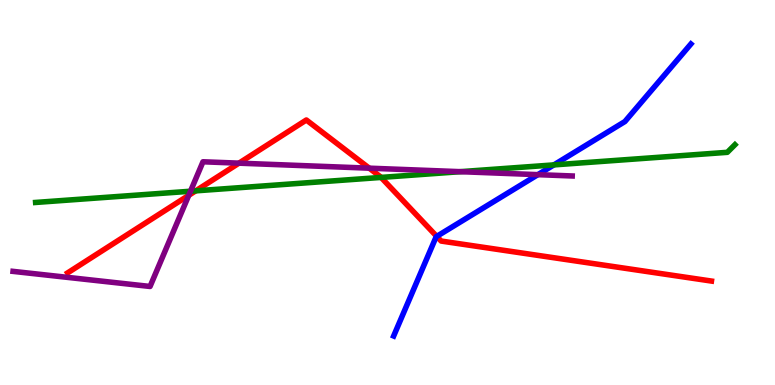[{'lines': ['blue', 'red'], 'intersections': [{'x': 5.64, 'y': 3.86}]}, {'lines': ['green', 'red'], 'intersections': [{'x': 2.53, 'y': 5.04}, {'x': 4.92, 'y': 5.39}]}, {'lines': ['purple', 'red'], 'intersections': [{'x': 2.44, 'y': 4.93}, {'x': 3.08, 'y': 5.76}, {'x': 4.76, 'y': 5.63}]}, {'lines': ['blue', 'green'], 'intersections': [{'x': 7.15, 'y': 5.72}]}, {'lines': ['blue', 'purple'], 'intersections': [{'x': 6.94, 'y': 5.46}]}, {'lines': ['green', 'purple'], 'intersections': [{'x': 2.46, 'y': 5.03}, {'x': 5.94, 'y': 5.54}]}]